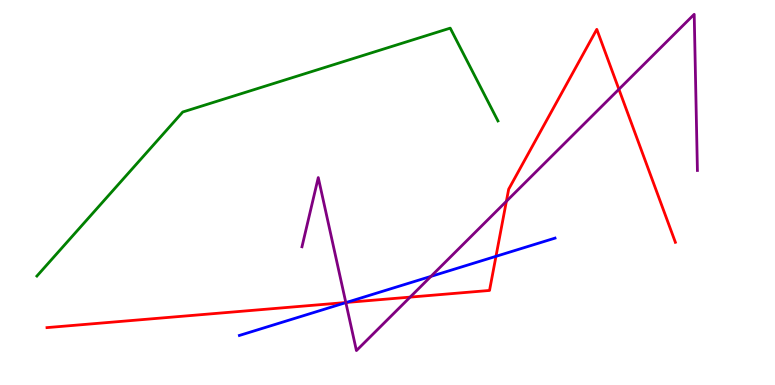[{'lines': ['blue', 'red'], 'intersections': [{'x': 4.47, 'y': 2.14}, {'x': 6.4, 'y': 3.34}]}, {'lines': ['green', 'red'], 'intersections': []}, {'lines': ['purple', 'red'], 'intersections': [{'x': 4.46, 'y': 2.14}, {'x': 5.29, 'y': 2.28}, {'x': 6.53, 'y': 4.77}, {'x': 7.99, 'y': 7.68}]}, {'lines': ['blue', 'green'], 'intersections': []}, {'lines': ['blue', 'purple'], 'intersections': [{'x': 4.46, 'y': 2.14}, {'x': 5.56, 'y': 2.82}]}, {'lines': ['green', 'purple'], 'intersections': []}]